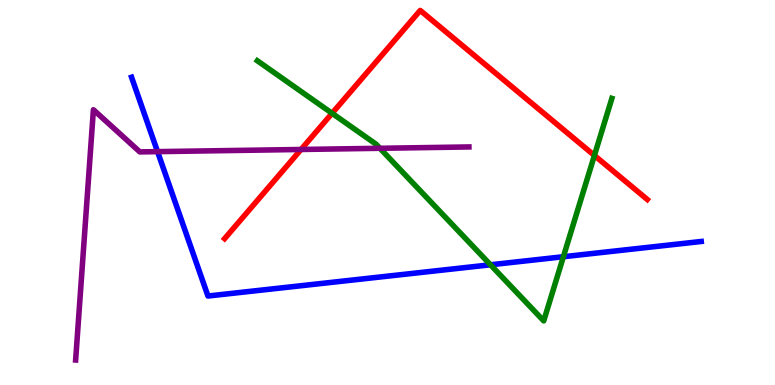[{'lines': ['blue', 'red'], 'intersections': []}, {'lines': ['green', 'red'], 'intersections': [{'x': 4.28, 'y': 7.06}, {'x': 7.67, 'y': 5.96}]}, {'lines': ['purple', 'red'], 'intersections': [{'x': 3.88, 'y': 6.12}]}, {'lines': ['blue', 'green'], 'intersections': [{'x': 6.33, 'y': 3.12}, {'x': 7.27, 'y': 3.33}]}, {'lines': ['blue', 'purple'], 'intersections': [{'x': 2.03, 'y': 6.06}]}, {'lines': ['green', 'purple'], 'intersections': [{'x': 4.9, 'y': 6.15}]}]